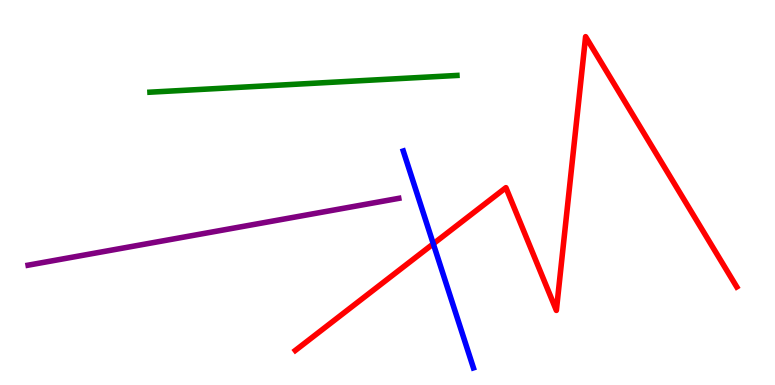[{'lines': ['blue', 'red'], 'intersections': [{'x': 5.59, 'y': 3.67}]}, {'lines': ['green', 'red'], 'intersections': []}, {'lines': ['purple', 'red'], 'intersections': []}, {'lines': ['blue', 'green'], 'intersections': []}, {'lines': ['blue', 'purple'], 'intersections': []}, {'lines': ['green', 'purple'], 'intersections': []}]